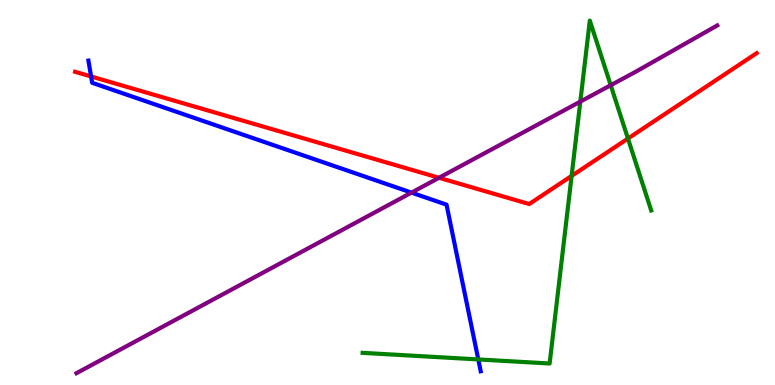[{'lines': ['blue', 'red'], 'intersections': [{'x': 1.18, 'y': 8.01}]}, {'lines': ['green', 'red'], 'intersections': [{'x': 7.38, 'y': 5.43}, {'x': 8.1, 'y': 6.4}]}, {'lines': ['purple', 'red'], 'intersections': [{'x': 5.66, 'y': 5.38}]}, {'lines': ['blue', 'green'], 'intersections': [{'x': 6.17, 'y': 0.664}]}, {'lines': ['blue', 'purple'], 'intersections': [{'x': 5.31, 'y': 5.0}]}, {'lines': ['green', 'purple'], 'intersections': [{'x': 7.49, 'y': 7.36}, {'x': 7.88, 'y': 7.79}]}]